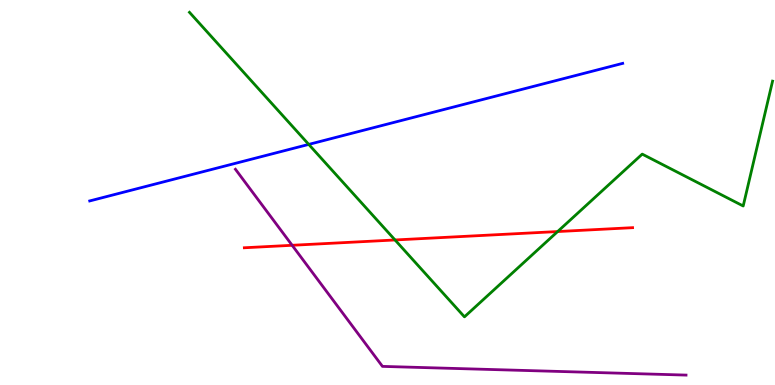[{'lines': ['blue', 'red'], 'intersections': []}, {'lines': ['green', 'red'], 'intersections': [{'x': 5.1, 'y': 3.77}, {'x': 7.2, 'y': 3.99}]}, {'lines': ['purple', 'red'], 'intersections': [{'x': 3.77, 'y': 3.63}]}, {'lines': ['blue', 'green'], 'intersections': [{'x': 3.98, 'y': 6.25}]}, {'lines': ['blue', 'purple'], 'intersections': []}, {'lines': ['green', 'purple'], 'intersections': []}]